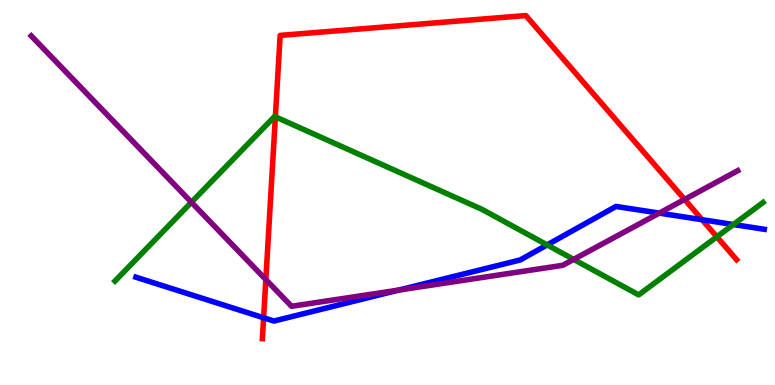[{'lines': ['blue', 'red'], 'intersections': [{'x': 3.4, 'y': 1.75}, {'x': 9.06, 'y': 4.29}]}, {'lines': ['green', 'red'], 'intersections': [{'x': 3.55, 'y': 6.97}, {'x': 9.25, 'y': 3.85}]}, {'lines': ['purple', 'red'], 'intersections': [{'x': 3.43, 'y': 2.74}, {'x': 8.83, 'y': 4.82}]}, {'lines': ['blue', 'green'], 'intersections': [{'x': 7.06, 'y': 3.64}, {'x': 9.46, 'y': 4.17}]}, {'lines': ['blue', 'purple'], 'intersections': [{'x': 5.14, 'y': 2.47}, {'x': 8.51, 'y': 4.46}]}, {'lines': ['green', 'purple'], 'intersections': [{'x': 2.47, 'y': 4.75}, {'x': 7.4, 'y': 3.26}]}]